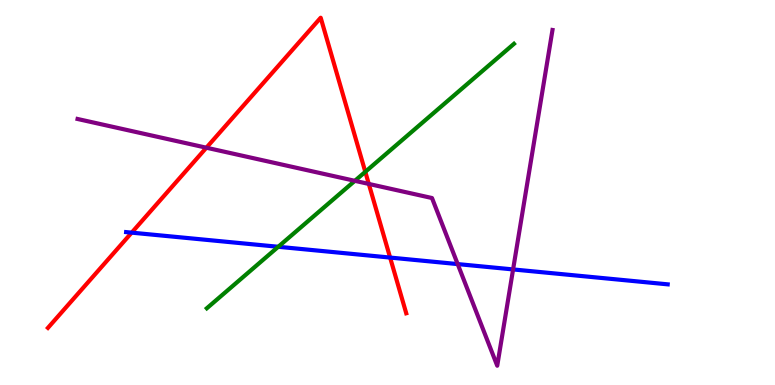[{'lines': ['blue', 'red'], 'intersections': [{'x': 1.7, 'y': 3.96}, {'x': 5.03, 'y': 3.31}]}, {'lines': ['green', 'red'], 'intersections': [{'x': 4.71, 'y': 5.54}]}, {'lines': ['purple', 'red'], 'intersections': [{'x': 2.66, 'y': 6.16}, {'x': 4.76, 'y': 5.22}]}, {'lines': ['blue', 'green'], 'intersections': [{'x': 3.59, 'y': 3.59}]}, {'lines': ['blue', 'purple'], 'intersections': [{'x': 5.91, 'y': 3.14}, {'x': 6.62, 'y': 3.0}]}, {'lines': ['green', 'purple'], 'intersections': [{'x': 4.58, 'y': 5.3}]}]